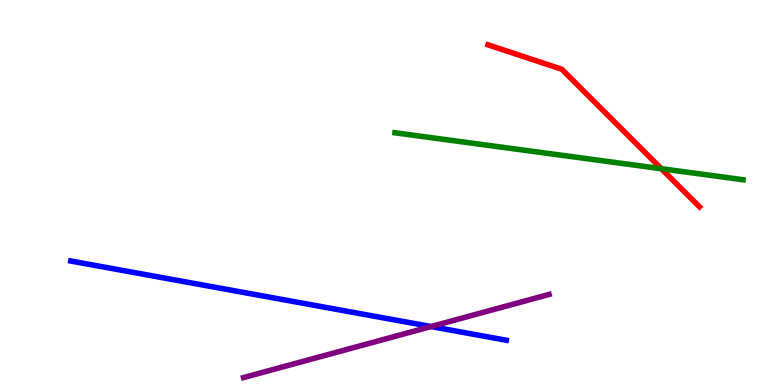[{'lines': ['blue', 'red'], 'intersections': []}, {'lines': ['green', 'red'], 'intersections': [{'x': 8.53, 'y': 5.62}]}, {'lines': ['purple', 'red'], 'intersections': []}, {'lines': ['blue', 'green'], 'intersections': []}, {'lines': ['blue', 'purple'], 'intersections': [{'x': 5.56, 'y': 1.52}]}, {'lines': ['green', 'purple'], 'intersections': []}]